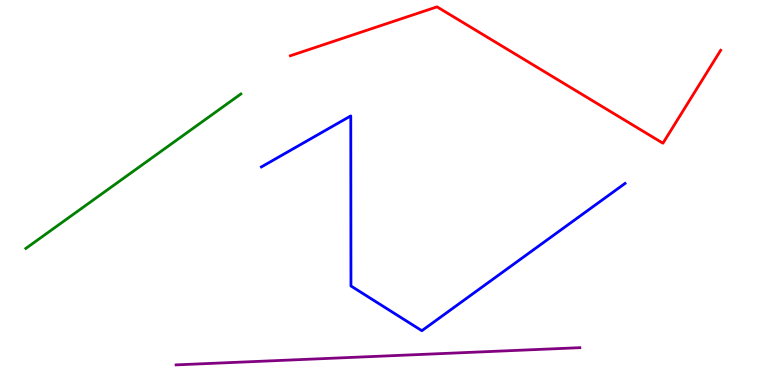[{'lines': ['blue', 'red'], 'intersections': []}, {'lines': ['green', 'red'], 'intersections': []}, {'lines': ['purple', 'red'], 'intersections': []}, {'lines': ['blue', 'green'], 'intersections': []}, {'lines': ['blue', 'purple'], 'intersections': []}, {'lines': ['green', 'purple'], 'intersections': []}]